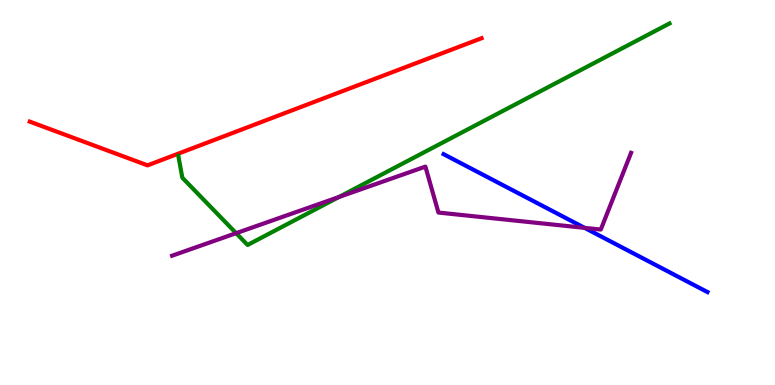[{'lines': ['blue', 'red'], 'intersections': []}, {'lines': ['green', 'red'], 'intersections': []}, {'lines': ['purple', 'red'], 'intersections': []}, {'lines': ['blue', 'green'], 'intersections': []}, {'lines': ['blue', 'purple'], 'intersections': [{'x': 7.54, 'y': 4.08}]}, {'lines': ['green', 'purple'], 'intersections': [{'x': 3.05, 'y': 3.94}, {'x': 4.37, 'y': 4.88}]}]